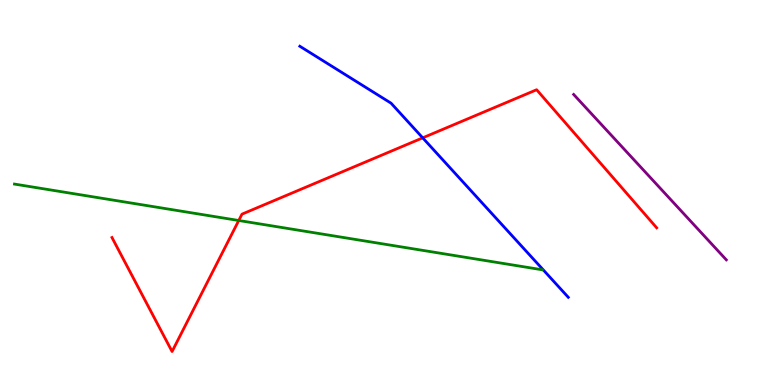[{'lines': ['blue', 'red'], 'intersections': [{'x': 5.45, 'y': 6.42}]}, {'lines': ['green', 'red'], 'intersections': [{'x': 3.08, 'y': 4.27}]}, {'lines': ['purple', 'red'], 'intersections': []}, {'lines': ['blue', 'green'], 'intersections': []}, {'lines': ['blue', 'purple'], 'intersections': []}, {'lines': ['green', 'purple'], 'intersections': []}]